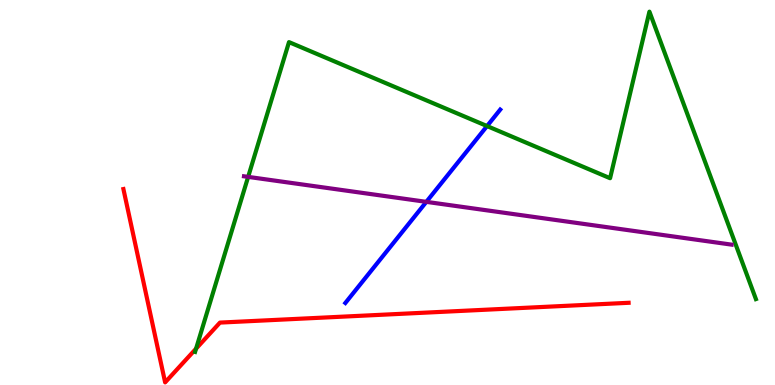[{'lines': ['blue', 'red'], 'intersections': []}, {'lines': ['green', 'red'], 'intersections': [{'x': 2.53, 'y': 0.944}]}, {'lines': ['purple', 'red'], 'intersections': []}, {'lines': ['blue', 'green'], 'intersections': [{'x': 6.28, 'y': 6.73}]}, {'lines': ['blue', 'purple'], 'intersections': [{'x': 5.5, 'y': 4.76}]}, {'lines': ['green', 'purple'], 'intersections': [{'x': 3.2, 'y': 5.41}]}]